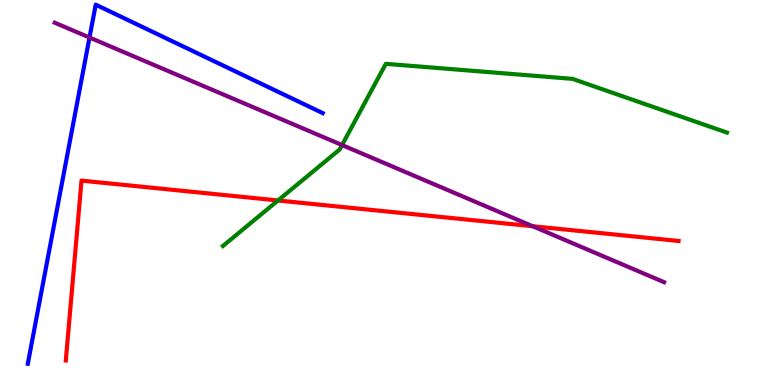[{'lines': ['blue', 'red'], 'intersections': []}, {'lines': ['green', 'red'], 'intersections': [{'x': 3.59, 'y': 4.79}]}, {'lines': ['purple', 'red'], 'intersections': [{'x': 6.87, 'y': 4.12}]}, {'lines': ['blue', 'green'], 'intersections': []}, {'lines': ['blue', 'purple'], 'intersections': [{'x': 1.15, 'y': 9.03}]}, {'lines': ['green', 'purple'], 'intersections': [{'x': 4.41, 'y': 6.23}]}]